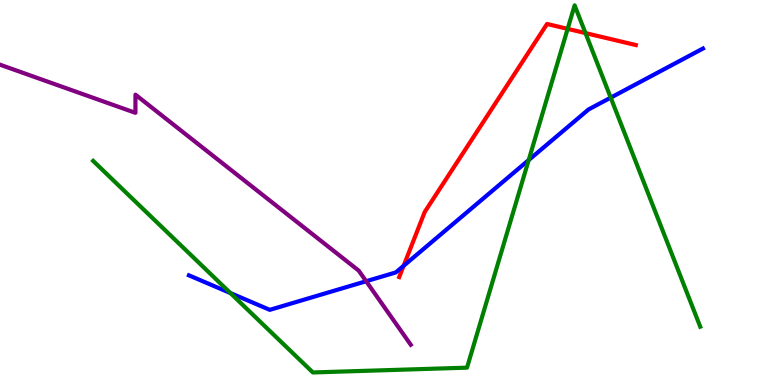[{'lines': ['blue', 'red'], 'intersections': [{'x': 5.21, 'y': 3.1}]}, {'lines': ['green', 'red'], 'intersections': [{'x': 7.32, 'y': 9.25}, {'x': 7.55, 'y': 9.14}]}, {'lines': ['purple', 'red'], 'intersections': []}, {'lines': ['blue', 'green'], 'intersections': [{'x': 2.97, 'y': 2.39}, {'x': 6.82, 'y': 5.84}, {'x': 7.88, 'y': 7.46}]}, {'lines': ['blue', 'purple'], 'intersections': [{'x': 4.72, 'y': 2.7}]}, {'lines': ['green', 'purple'], 'intersections': []}]